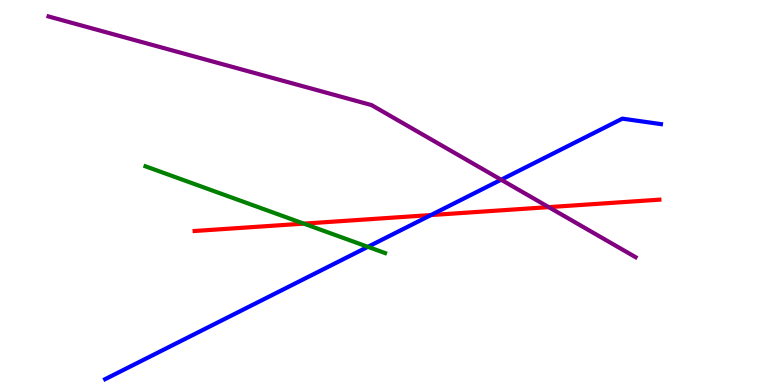[{'lines': ['blue', 'red'], 'intersections': [{'x': 5.56, 'y': 4.41}]}, {'lines': ['green', 'red'], 'intersections': [{'x': 3.92, 'y': 4.19}]}, {'lines': ['purple', 'red'], 'intersections': [{'x': 7.08, 'y': 4.62}]}, {'lines': ['blue', 'green'], 'intersections': [{'x': 4.75, 'y': 3.59}]}, {'lines': ['blue', 'purple'], 'intersections': [{'x': 6.47, 'y': 5.33}]}, {'lines': ['green', 'purple'], 'intersections': []}]